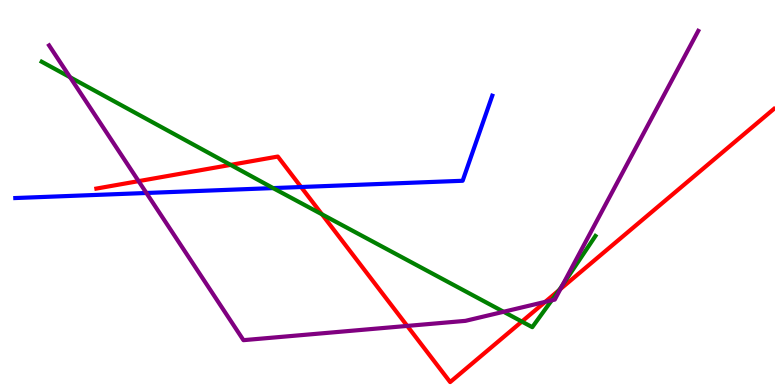[{'lines': ['blue', 'red'], 'intersections': [{'x': 3.89, 'y': 5.14}]}, {'lines': ['green', 'red'], 'intersections': [{'x': 2.98, 'y': 5.72}, {'x': 4.15, 'y': 4.43}, {'x': 6.73, 'y': 1.65}, {'x': 7.21, 'y': 2.46}]}, {'lines': ['purple', 'red'], 'intersections': [{'x': 1.79, 'y': 5.3}, {'x': 5.25, 'y': 1.53}, {'x': 7.03, 'y': 2.16}, {'x': 7.23, 'y': 2.49}]}, {'lines': ['blue', 'green'], 'intersections': [{'x': 3.52, 'y': 5.11}]}, {'lines': ['blue', 'purple'], 'intersections': [{'x': 1.89, 'y': 4.99}]}, {'lines': ['green', 'purple'], 'intersections': [{'x': 0.904, 'y': 7.99}, {'x': 6.5, 'y': 1.9}, {'x': 7.12, 'y': 2.2}, {'x': 7.26, 'y': 2.59}]}]